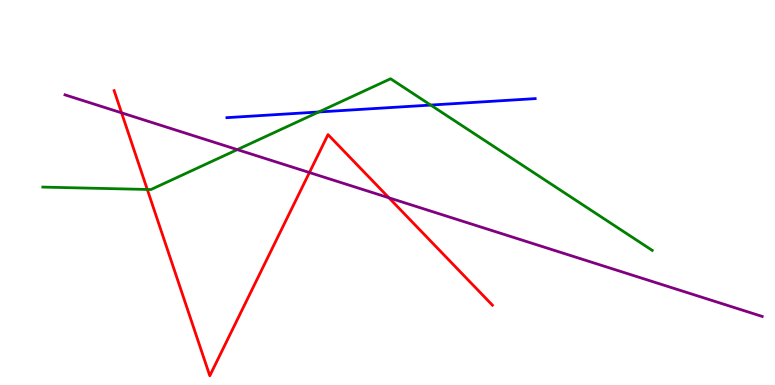[{'lines': ['blue', 'red'], 'intersections': []}, {'lines': ['green', 'red'], 'intersections': [{'x': 1.9, 'y': 5.08}]}, {'lines': ['purple', 'red'], 'intersections': [{'x': 1.57, 'y': 7.07}, {'x': 3.99, 'y': 5.52}, {'x': 5.02, 'y': 4.86}]}, {'lines': ['blue', 'green'], 'intersections': [{'x': 4.11, 'y': 7.09}, {'x': 5.56, 'y': 7.27}]}, {'lines': ['blue', 'purple'], 'intersections': []}, {'lines': ['green', 'purple'], 'intersections': [{'x': 3.06, 'y': 6.11}]}]